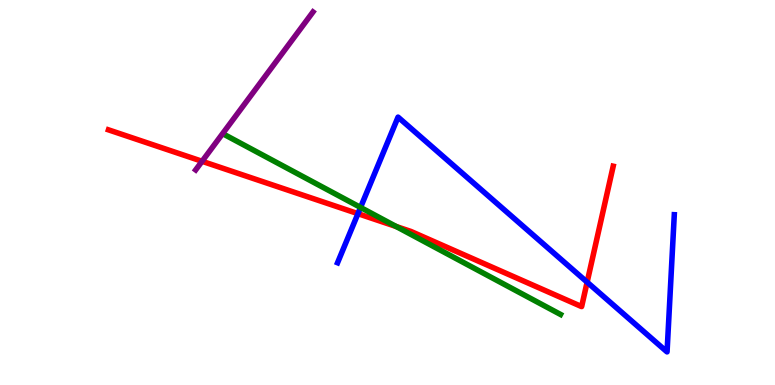[{'lines': ['blue', 'red'], 'intersections': [{'x': 4.62, 'y': 4.45}, {'x': 7.58, 'y': 2.67}]}, {'lines': ['green', 'red'], 'intersections': [{'x': 5.11, 'y': 4.12}]}, {'lines': ['purple', 'red'], 'intersections': [{'x': 2.61, 'y': 5.81}]}, {'lines': ['blue', 'green'], 'intersections': [{'x': 4.65, 'y': 4.61}]}, {'lines': ['blue', 'purple'], 'intersections': []}, {'lines': ['green', 'purple'], 'intersections': []}]